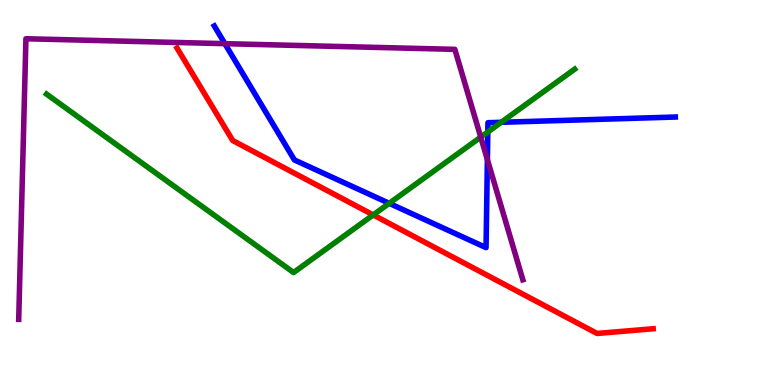[{'lines': ['blue', 'red'], 'intersections': []}, {'lines': ['green', 'red'], 'intersections': [{'x': 4.82, 'y': 4.42}]}, {'lines': ['purple', 'red'], 'intersections': []}, {'lines': ['blue', 'green'], 'intersections': [{'x': 5.02, 'y': 4.72}, {'x': 6.29, 'y': 6.57}, {'x': 6.47, 'y': 6.82}]}, {'lines': ['blue', 'purple'], 'intersections': [{'x': 2.9, 'y': 8.87}, {'x': 6.29, 'y': 5.85}]}, {'lines': ['green', 'purple'], 'intersections': [{'x': 6.2, 'y': 6.44}]}]